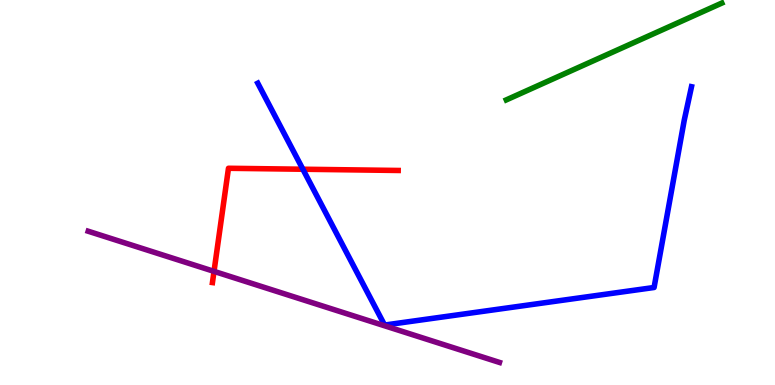[{'lines': ['blue', 'red'], 'intersections': [{'x': 3.91, 'y': 5.6}]}, {'lines': ['green', 'red'], 'intersections': []}, {'lines': ['purple', 'red'], 'intersections': [{'x': 2.76, 'y': 2.95}]}, {'lines': ['blue', 'green'], 'intersections': []}, {'lines': ['blue', 'purple'], 'intersections': []}, {'lines': ['green', 'purple'], 'intersections': []}]